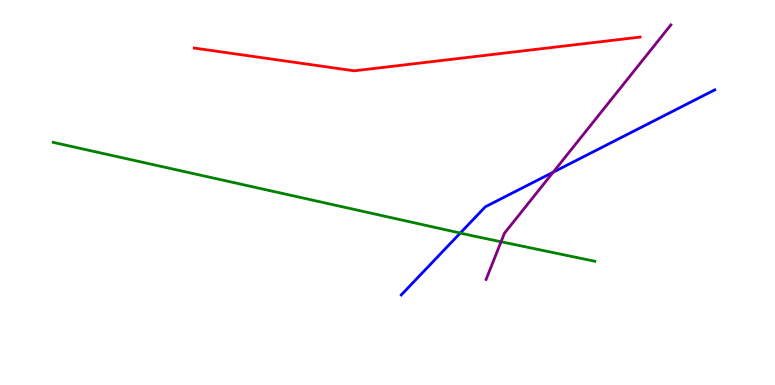[{'lines': ['blue', 'red'], 'intersections': []}, {'lines': ['green', 'red'], 'intersections': []}, {'lines': ['purple', 'red'], 'intersections': []}, {'lines': ['blue', 'green'], 'intersections': [{'x': 5.94, 'y': 3.95}]}, {'lines': ['blue', 'purple'], 'intersections': [{'x': 7.14, 'y': 5.53}]}, {'lines': ['green', 'purple'], 'intersections': [{'x': 6.47, 'y': 3.72}]}]